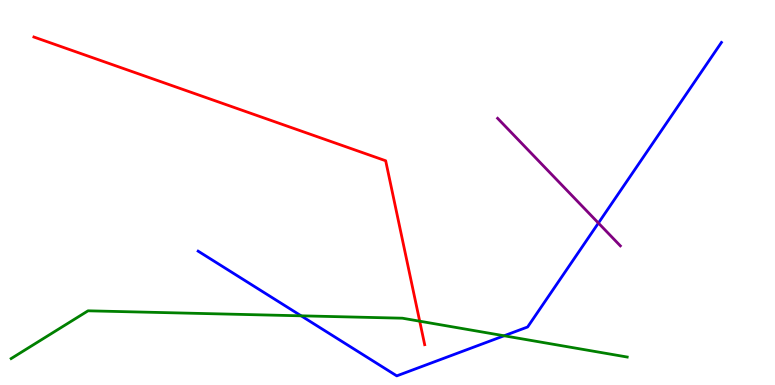[{'lines': ['blue', 'red'], 'intersections': []}, {'lines': ['green', 'red'], 'intersections': [{'x': 5.42, 'y': 1.66}]}, {'lines': ['purple', 'red'], 'intersections': []}, {'lines': ['blue', 'green'], 'intersections': [{'x': 3.89, 'y': 1.8}, {'x': 6.5, 'y': 1.28}]}, {'lines': ['blue', 'purple'], 'intersections': [{'x': 7.72, 'y': 4.21}]}, {'lines': ['green', 'purple'], 'intersections': []}]